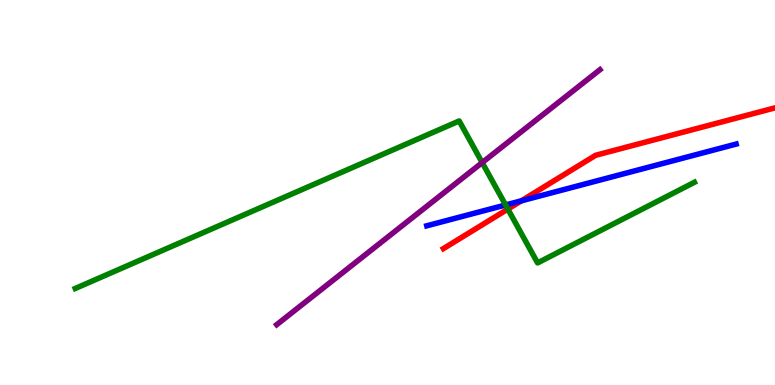[{'lines': ['blue', 'red'], 'intersections': [{'x': 6.73, 'y': 4.78}]}, {'lines': ['green', 'red'], 'intersections': [{'x': 6.55, 'y': 4.57}]}, {'lines': ['purple', 'red'], 'intersections': []}, {'lines': ['blue', 'green'], 'intersections': [{'x': 6.52, 'y': 4.68}]}, {'lines': ['blue', 'purple'], 'intersections': []}, {'lines': ['green', 'purple'], 'intersections': [{'x': 6.22, 'y': 5.78}]}]